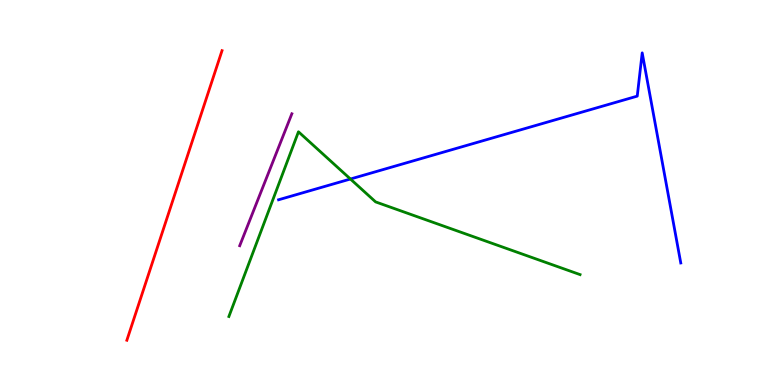[{'lines': ['blue', 'red'], 'intersections': []}, {'lines': ['green', 'red'], 'intersections': []}, {'lines': ['purple', 'red'], 'intersections': []}, {'lines': ['blue', 'green'], 'intersections': [{'x': 4.52, 'y': 5.35}]}, {'lines': ['blue', 'purple'], 'intersections': []}, {'lines': ['green', 'purple'], 'intersections': []}]